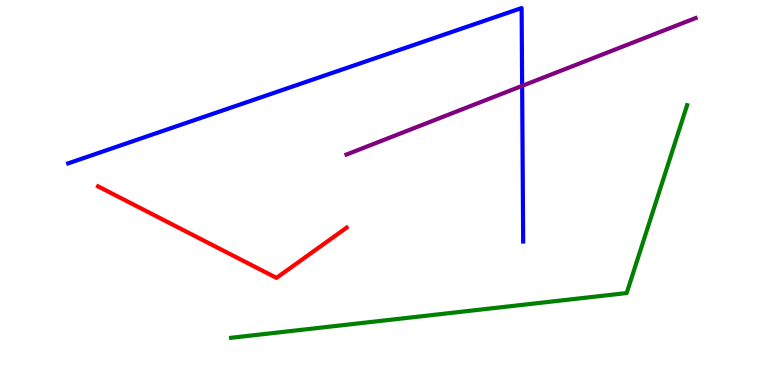[{'lines': ['blue', 'red'], 'intersections': []}, {'lines': ['green', 'red'], 'intersections': []}, {'lines': ['purple', 'red'], 'intersections': []}, {'lines': ['blue', 'green'], 'intersections': []}, {'lines': ['blue', 'purple'], 'intersections': [{'x': 6.74, 'y': 7.77}]}, {'lines': ['green', 'purple'], 'intersections': []}]